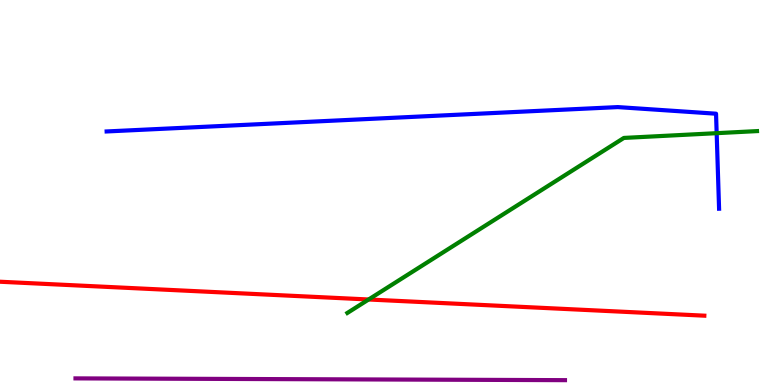[{'lines': ['blue', 'red'], 'intersections': []}, {'lines': ['green', 'red'], 'intersections': [{'x': 4.76, 'y': 2.22}]}, {'lines': ['purple', 'red'], 'intersections': []}, {'lines': ['blue', 'green'], 'intersections': [{'x': 9.25, 'y': 6.54}]}, {'lines': ['blue', 'purple'], 'intersections': []}, {'lines': ['green', 'purple'], 'intersections': []}]